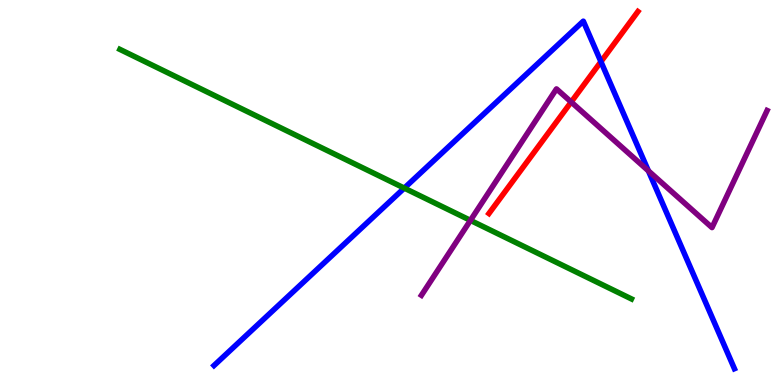[{'lines': ['blue', 'red'], 'intersections': [{'x': 7.75, 'y': 8.4}]}, {'lines': ['green', 'red'], 'intersections': []}, {'lines': ['purple', 'red'], 'intersections': [{'x': 7.37, 'y': 7.35}]}, {'lines': ['blue', 'green'], 'intersections': [{'x': 5.22, 'y': 5.11}]}, {'lines': ['blue', 'purple'], 'intersections': [{'x': 8.37, 'y': 5.56}]}, {'lines': ['green', 'purple'], 'intersections': [{'x': 6.07, 'y': 4.28}]}]